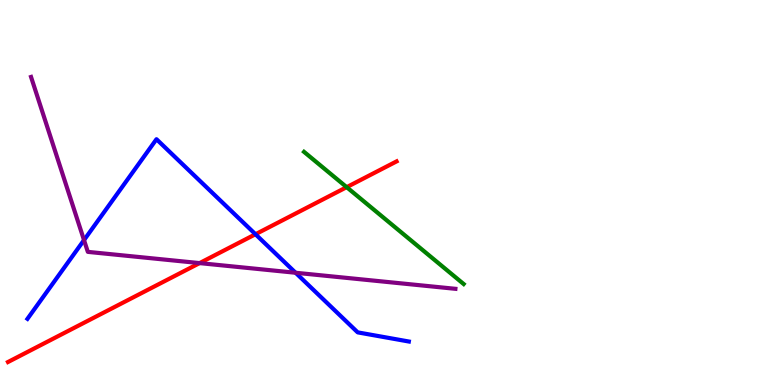[{'lines': ['blue', 'red'], 'intersections': [{'x': 3.3, 'y': 3.92}]}, {'lines': ['green', 'red'], 'intersections': [{'x': 4.47, 'y': 5.14}]}, {'lines': ['purple', 'red'], 'intersections': [{'x': 2.58, 'y': 3.17}]}, {'lines': ['blue', 'green'], 'intersections': []}, {'lines': ['blue', 'purple'], 'intersections': [{'x': 1.08, 'y': 3.76}, {'x': 3.81, 'y': 2.92}]}, {'lines': ['green', 'purple'], 'intersections': []}]